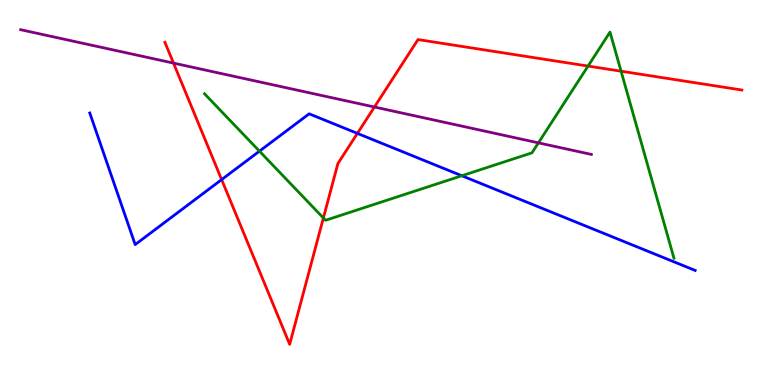[{'lines': ['blue', 'red'], 'intersections': [{'x': 2.86, 'y': 5.33}, {'x': 4.61, 'y': 6.54}]}, {'lines': ['green', 'red'], 'intersections': [{'x': 4.17, 'y': 4.34}, {'x': 7.59, 'y': 8.28}, {'x': 8.01, 'y': 8.15}]}, {'lines': ['purple', 'red'], 'intersections': [{'x': 2.24, 'y': 8.36}, {'x': 4.83, 'y': 7.22}]}, {'lines': ['blue', 'green'], 'intersections': [{'x': 3.35, 'y': 6.07}, {'x': 5.96, 'y': 5.43}]}, {'lines': ['blue', 'purple'], 'intersections': []}, {'lines': ['green', 'purple'], 'intersections': [{'x': 6.95, 'y': 6.29}]}]